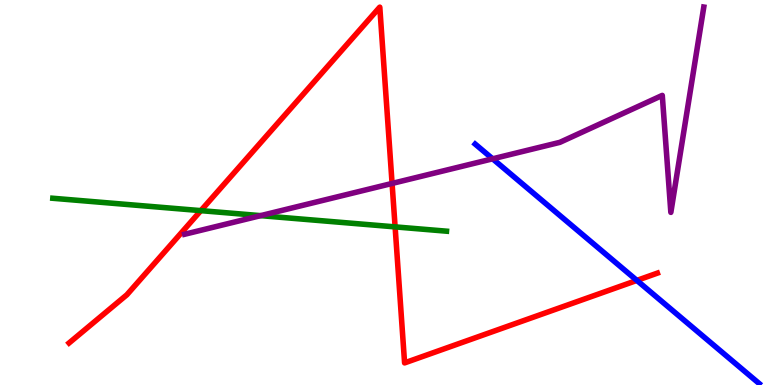[{'lines': ['blue', 'red'], 'intersections': [{'x': 8.22, 'y': 2.72}]}, {'lines': ['green', 'red'], 'intersections': [{'x': 2.59, 'y': 4.53}, {'x': 5.1, 'y': 4.11}]}, {'lines': ['purple', 'red'], 'intersections': [{'x': 5.06, 'y': 5.24}]}, {'lines': ['blue', 'green'], 'intersections': []}, {'lines': ['blue', 'purple'], 'intersections': [{'x': 6.36, 'y': 5.88}]}, {'lines': ['green', 'purple'], 'intersections': [{'x': 3.36, 'y': 4.4}]}]